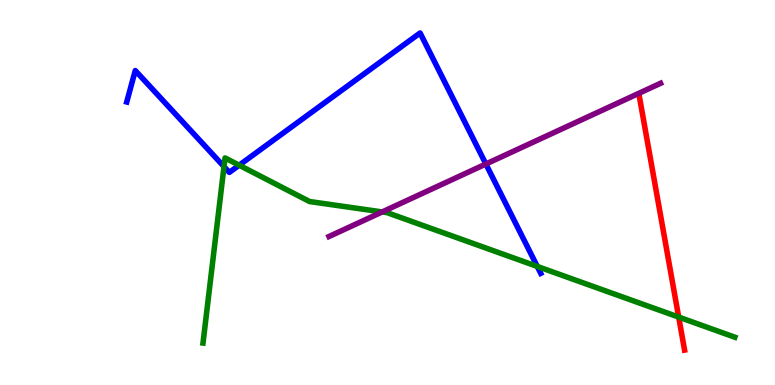[{'lines': ['blue', 'red'], 'intersections': []}, {'lines': ['green', 'red'], 'intersections': [{'x': 8.76, 'y': 1.76}]}, {'lines': ['purple', 'red'], 'intersections': []}, {'lines': ['blue', 'green'], 'intersections': [{'x': 2.89, 'y': 5.67}, {'x': 3.09, 'y': 5.71}, {'x': 6.93, 'y': 3.08}]}, {'lines': ['blue', 'purple'], 'intersections': [{'x': 6.27, 'y': 5.74}]}, {'lines': ['green', 'purple'], 'intersections': [{'x': 4.93, 'y': 4.5}]}]